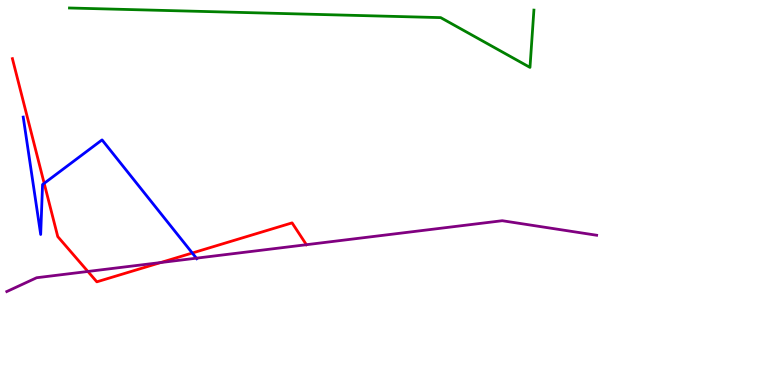[{'lines': ['blue', 'red'], 'intersections': [{'x': 0.57, 'y': 5.24}, {'x': 2.48, 'y': 3.43}]}, {'lines': ['green', 'red'], 'intersections': []}, {'lines': ['purple', 'red'], 'intersections': [{'x': 1.13, 'y': 2.95}, {'x': 2.07, 'y': 3.18}, {'x': 3.95, 'y': 3.64}]}, {'lines': ['blue', 'green'], 'intersections': []}, {'lines': ['blue', 'purple'], 'intersections': [{'x': 2.53, 'y': 3.29}]}, {'lines': ['green', 'purple'], 'intersections': []}]